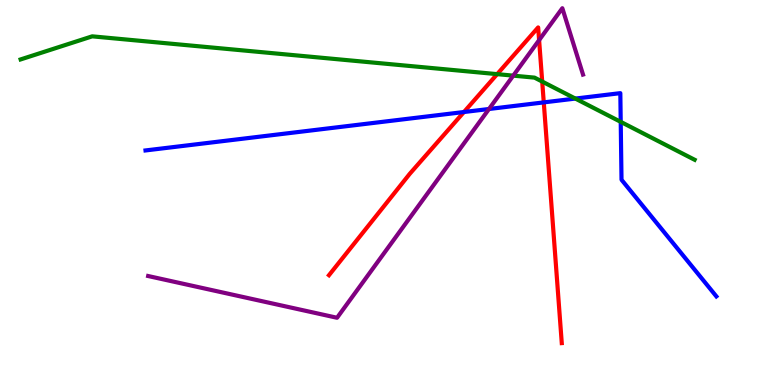[{'lines': ['blue', 'red'], 'intersections': [{'x': 5.99, 'y': 7.09}, {'x': 7.02, 'y': 7.34}]}, {'lines': ['green', 'red'], 'intersections': [{'x': 6.42, 'y': 8.07}, {'x': 7.0, 'y': 7.88}]}, {'lines': ['purple', 'red'], 'intersections': [{'x': 6.96, 'y': 8.96}]}, {'lines': ['blue', 'green'], 'intersections': [{'x': 7.42, 'y': 7.44}, {'x': 8.01, 'y': 6.84}]}, {'lines': ['blue', 'purple'], 'intersections': [{'x': 6.31, 'y': 7.17}]}, {'lines': ['green', 'purple'], 'intersections': [{'x': 6.62, 'y': 8.04}]}]